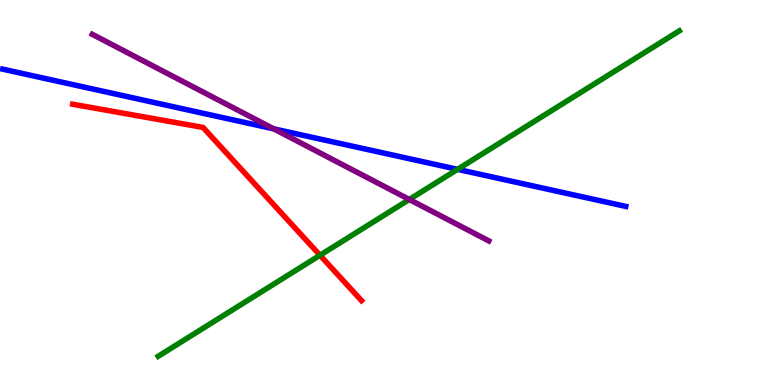[{'lines': ['blue', 'red'], 'intersections': []}, {'lines': ['green', 'red'], 'intersections': [{'x': 4.13, 'y': 3.37}]}, {'lines': ['purple', 'red'], 'intersections': []}, {'lines': ['blue', 'green'], 'intersections': [{'x': 5.9, 'y': 5.6}]}, {'lines': ['blue', 'purple'], 'intersections': [{'x': 3.53, 'y': 6.65}]}, {'lines': ['green', 'purple'], 'intersections': [{'x': 5.28, 'y': 4.82}]}]